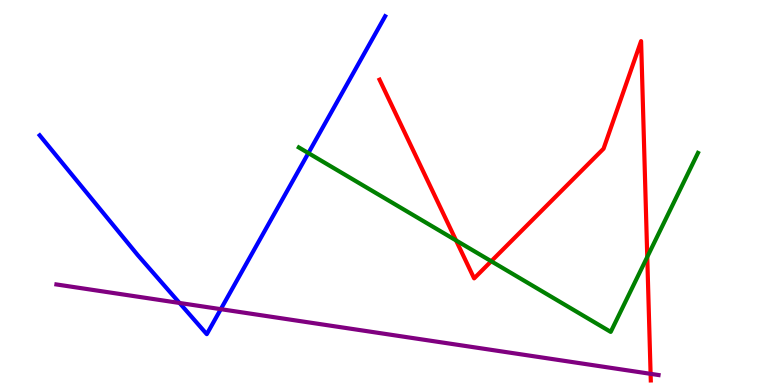[{'lines': ['blue', 'red'], 'intersections': []}, {'lines': ['green', 'red'], 'intersections': [{'x': 5.88, 'y': 3.76}, {'x': 6.34, 'y': 3.21}, {'x': 8.35, 'y': 3.33}]}, {'lines': ['purple', 'red'], 'intersections': [{'x': 8.39, 'y': 0.29}]}, {'lines': ['blue', 'green'], 'intersections': [{'x': 3.98, 'y': 6.02}]}, {'lines': ['blue', 'purple'], 'intersections': [{'x': 2.32, 'y': 2.13}, {'x': 2.85, 'y': 1.97}]}, {'lines': ['green', 'purple'], 'intersections': []}]